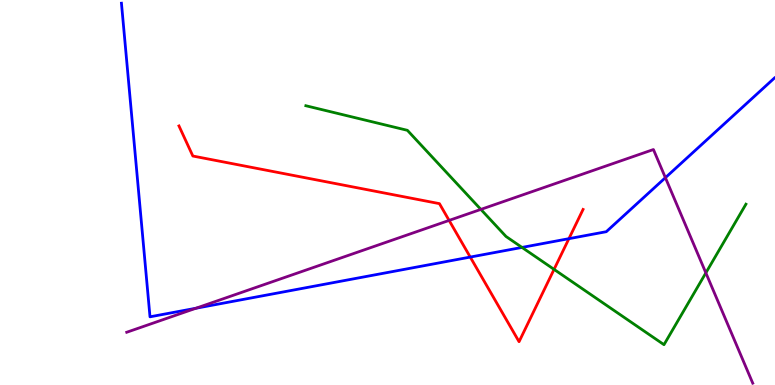[{'lines': ['blue', 'red'], 'intersections': [{'x': 6.07, 'y': 3.32}, {'x': 7.34, 'y': 3.8}]}, {'lines': ['green', 'red'], 'intersections': [{'x': 7.15, 'y': 3.0}]}, {'lines': ['purple', 'red'], 'intersections': [{'x': 5.79, 'y': 4.27}]}, {'lines': ['blue', 'green'], 'intersections': [{'x': 6.74, 'y': 3.57}]}, {'lines': ['blue', 'purple'], 'intersections': [{'x': 2.53, 'y': 1.99}, {'x': 8.59, 'y': 5.38}]}, {'lines': ['green', 'purple'], 'intersections': [{'x': 6.2, 'y': 4.56}, {'x': 9.11, 'y': 2.91}]}]